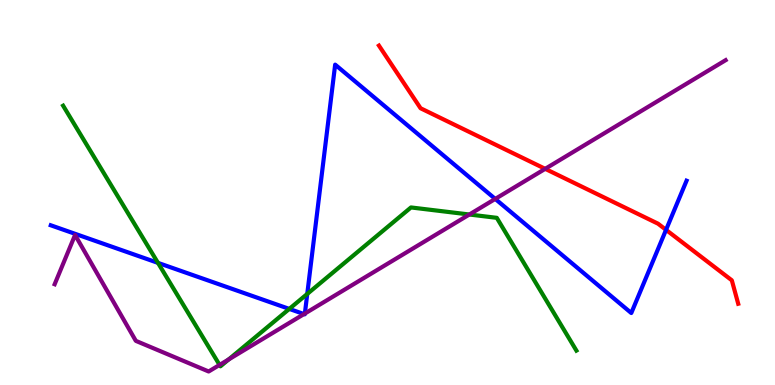[{'lines': ['blue', 'red'], 'intersections': [{'x': 8.59, 'y': 4.03}]}, {'lines': ['green', 'red'], 'intersections': []}, {'lines': ['purple', 'red'], 'intersections': [{'x': 7.03, 'y': 5.61}]}, {'lines': ['blue', 'green'], 'intersections': [{'x': 2.04, 'y': 3.17}, {'x': 3.73, 'y': 1.98}, {'x': 3.96, 'y': 2.37}]}, {'lines': ['blue', 'purple'], 'intersections': [{'x': 3.92, 'y': 1.84}, {'x': 3.93, 'y': 1.86}, {'x': 6.39, 'y': 4.83}]}, {'lines': ['green', 'purple'], 'intersections': [{'x': 2.83, 'y': 0.521}, {'x': 2.95, 'y': 0.664}, {'x': 6.06, 'y': 4.43}]}]